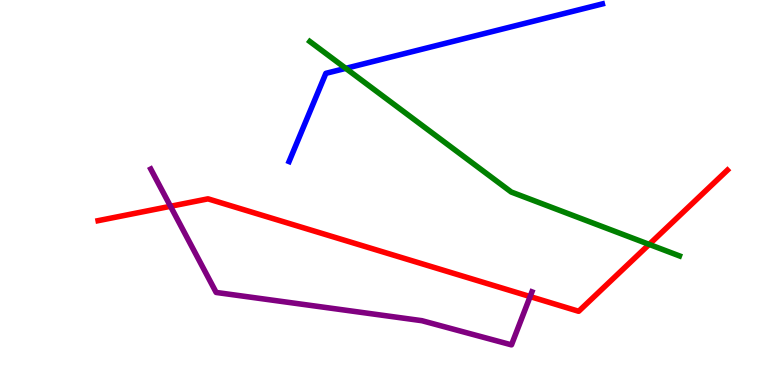[{'lines': ['blue', 'red'], 'intersections': []}, {'lines': ['green', 'red'], 'intersections': [{'x': 8.38, 'y': 3.65}]}, {'lines': ['purple', 'red'], 'intersections': [{'x': 2.2, 'y': 4.64}, {'x': 6.84, 'y': 2.3}]}, {'lines': ['blue', 'green'], 'intersections': [{'x': 4.46, 'y': 8.22}]}, {'lines': ['blue', 'purple'], 'intersections': []}, {'lines': ['green', 'purple'], 'intersections': []}]